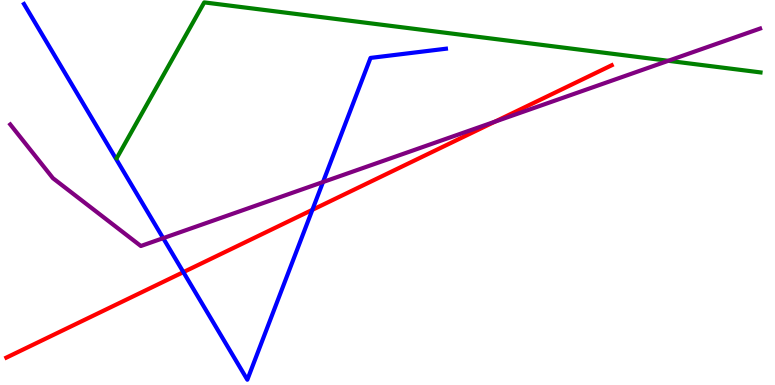[{'lines': ['blue', 'red'], 'intersections': [{'x': 2.37, 'y': 2.93}, {'x': 4.03, 'y': 4.55}]}, {'lines': ['green', 'red'], 'intersections': []}, {'lines': ['purple', 'red'], 'intersections': [{'x': 6.39, 'y': 6.84}]}, {'lines': ['blue', 'green'], 'intersections': []}, {'lines': ['blue', 'purple'], 'intersections': [{'x': 2.11, 'y': 3.81}, {'x': 4.17, 'y': 5.27}]}, {'lines': ['green', 'purple'], 'intersections': [{'x': 8.62, 'y': 8.42}]}]